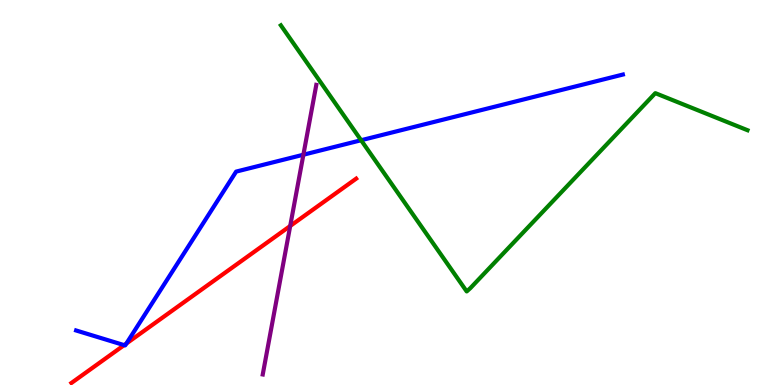[{'lines': ['blue', 'red'], 'intersections': [{'x': 1.6, 'y': 1.04}, {'x': 1.63, 'y': 1.08}]}, {'lines': ['green', 'red'], 'intersections': []}, {'lines': ['purple', 'red'], 'intersections': [{'x': 3.74, 'y': 4.13}]}, {'lines': ['blue', 'green'], 'intersections': [{'x': 4.66, 'y': 6.36}]}, {'lines': ['blue', 'purple'], 'intersections': [{'x': 3.91, 'y': 5.98}]}, {'lines': ['green', 'purple'], 'intersections': []}]